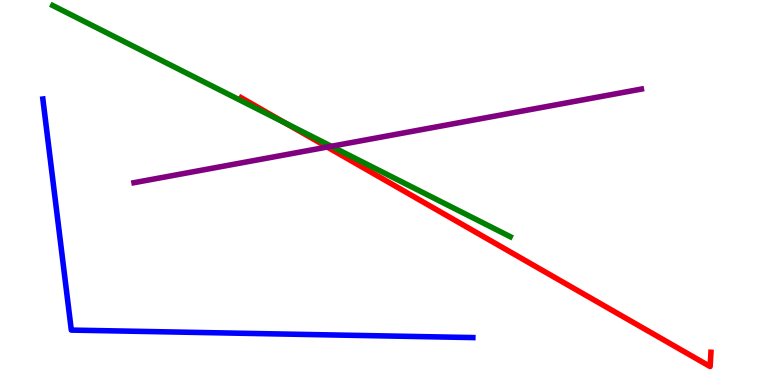[{'lines': ['blue', 'red'], 'intersections': []}, {'lines': ['green', 'red'], 'intersections': [{'x': 3.68, 'y': 6.8}]}, {'lines': ['purple', 'red'], 'intersections': [{'x': 4.22, 'y': 6.18}]}, {'lines': ['blue', 'green'], 'intersections': []}, {'lines': ['blue', 'purple'], 'intersections': []}, {'lines': ['green', 'purple'], 'intersections': [{'x': 4.28, 'y': 6.2}]}]